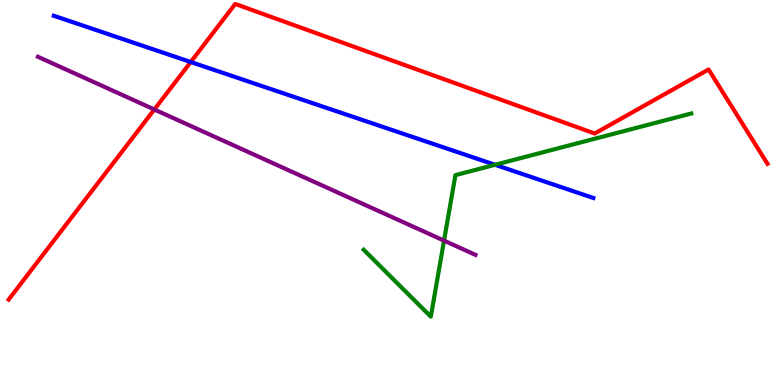[{'lines': ['blue', 'red'], 'intersections': [{'x': 2.46, 'y': 8.39}]}, {'lines': ['green', 'red'], 'intersections': []}, {'lines': ['purple', 'red'], 'intersections': [{'x': 1.99, 'y': 7.16}]}, {'lines': ['blue', 'green'], 'intersections': [{'x': 6.39, 'y': 5.72}]}, {'lines': ['blue', 'purple'], 'intersections': []}, {'lines': ['green', 'purple'], 'intersections': [{'x': 5.73, 'y': 3.75}]}]